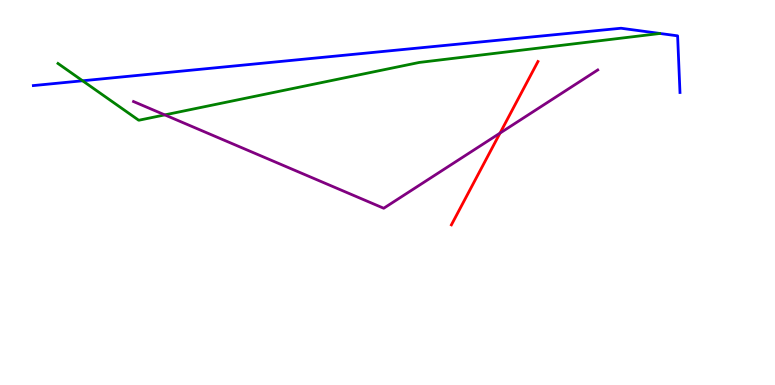[{'lines': ['blue', 'red'], 'intersections': []}, {'lines': ['green', 'red'], 'intersections': []}, {'lines': ['purple', 'red'], 'intersections': [{'x': 6.45, 'y': 6.54}]}, {'lines': ['blue', 'green'], 'intersections': [{'x': 1.07, 'y': 7.9}]}, {'lines': ['blue', 'purple'], 'intersections': []}, {'lines': ['green', 'purple'], 'intersections': [{'x': 2.13, 'y': 7.02}]}]